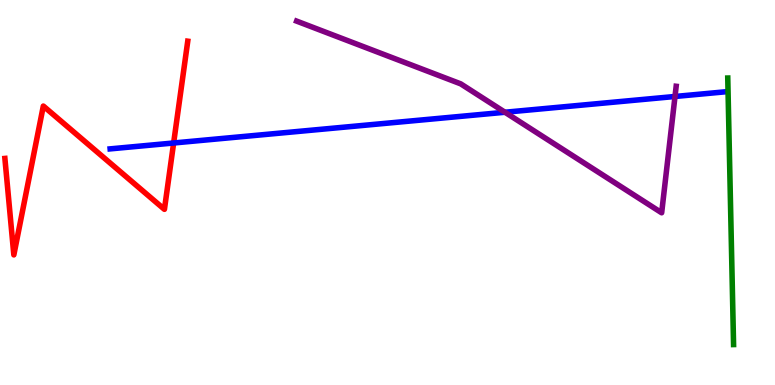[{'lines': ['blue', 'red'], 'intersections': [{'x': 2.24, 'y': 6.29}]}, {'lines': ['green', 'red'], 'intersections': []}, {'lines': ['purple', 'red'], 'intersections': []}, {'lines': ['blue', 'green'], 'intersections': []}, {'lines': ['blue', 'purple'], 'intersections': [{'x': 6.52, 'y': 7.08}, {'x': 8.71, 'y': 7.49}]}, {'lines': ['green', 'purple'], 'intersections': []}]